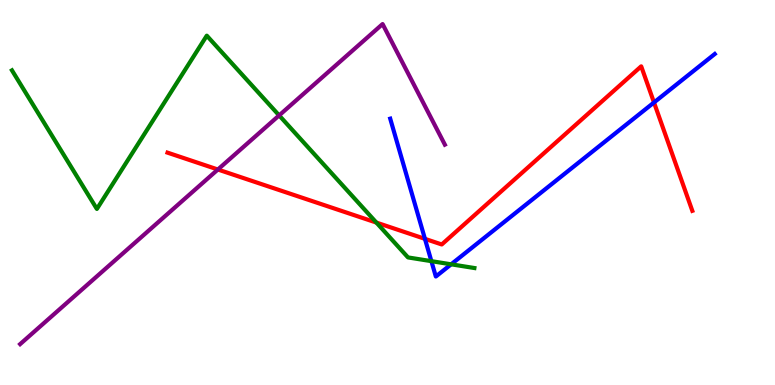[{'lines': ['blue', 'red'], 'intersections': [{'x': 5.48, 'y': 3.8}, {'x': 8.44, 'y': 7.34}]}, {'lines': ['green', 'red'], 'intersections': [{'x': 4.86, 'y': 4.22}]}, {'lines': ['purple', 'red'], 'intersections': [{'x': 2.81, 'y': 5.6}]}, {'lines': ['blue', 'green'], 'intersections': [{'x': 5.57, 'y': 3.22}, {'x': 5.82, 'y': 3.13}]}, {'lines': ['blue', 'purple'], 'intersections': []}, {'lines': ['green', 'purple'], 'intersections': [{'x': 3.6, 'y': 7.0}]}]